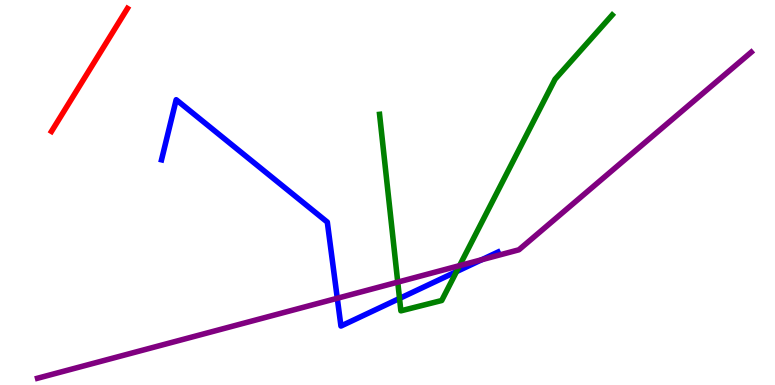[{'lines': ['blue', 'red'], 'intersections': []}, {'lines': ['green', 'red'], 'intersections': []}, {'lines': ['purple', 'red'], 'intersections': []}, {'lines': ['blue', 'green'], 'intersections': [{'x': 5.16, 'y': 2.25}, {'x': 5.89, 'y': 2.95}]}, {'lines': ['blue', 'purple'], 'intersections': [{'x': 4.35, 'y': 2.25}, {'x': 6.22, 'y': 3.25}]}, {'lines': ['green', 'purple'], 'intersections': [{'x': 5.13, 'y': 2.67}, {'x': 5.93, 'y': 3.1}]}]